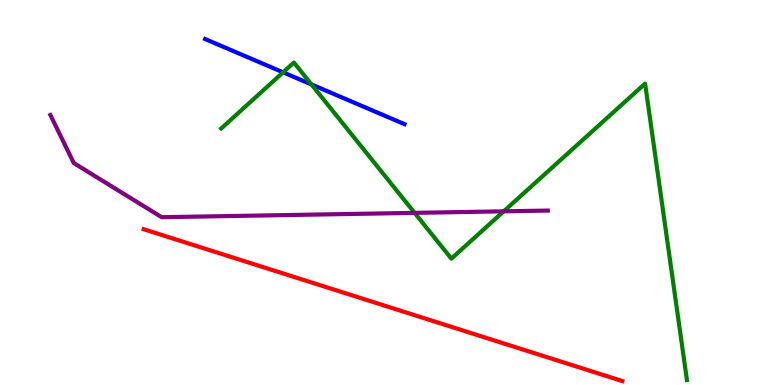[{'lines': ['blue', 'red'], 'intersections': []}, {'lines': ['green', 'red'], 'intersections': []}, {'lines': ['purple', 'red'], 'intersections': []}, {'lines': ['blue', 'green'], 'intersections': [{'x': 3.65, 'y': 8.12}, {'x': 4.02, 'y': 7.81}]}, {'lines': ['blue', 'purple'], 'intersections': []}, {'lines': ['green', 'purple'], 'intersections': [{'x': 5.35, 'y': 4.47}, {'x': 6.5, 'y': 4.51}]}]